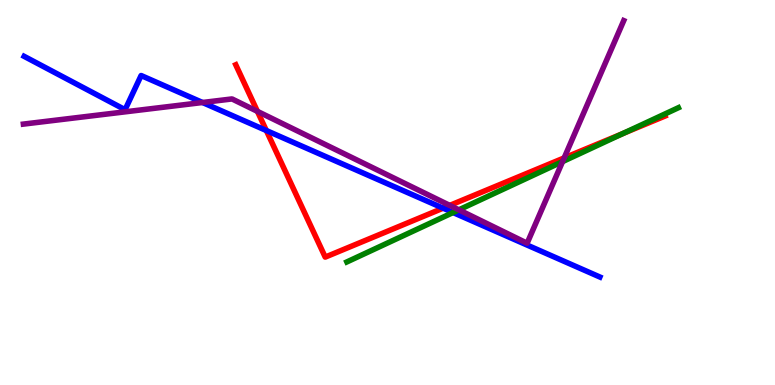[{'lines': ['blue', 'red'], 'intersections': [{'x': 3.44, 'y': 6.61}, {'x': 5.72, 'y': 4.59}]}, {'lines': ['green', 'red'], 'intersections': [{'x': 8.04, 'y': 6.53}]}, {'lines': ['purple', 'red'], 'intersections': [{'x': 3.32, 'y': 7.11}, {'x': 5.8, 'y': 4.66}, {'x': 7.28, 'y': 5.9}]}, {'lines': ['blue', 'green'], 'intersections': [{'x': 5.85, 'y': 4.48}]}, {'lines': ['blue', 'purple'], 'intersections': [{'x': 2.61, 'y': 7.34}]}, {'lines': ['green', 'purple'], 'intersections': [{'x': 5.92, 'y': 4.55}, {'x': 7.26, 'y': 5.8}]}]